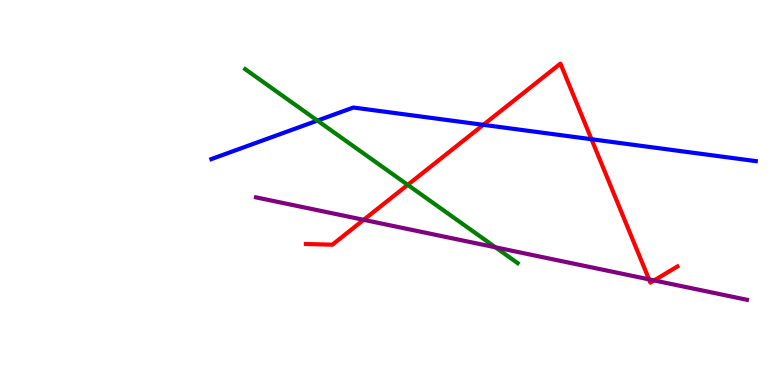[{'lines': ['blue', 'red'], 'intersections': [{'x': 6.24, 'y': 6.76}, {'x': 7.63, 'y': 6.38}]}, {'lines': ['green', 'red'], 'intersections': [{'x': 5.26, 'y': 5.2}]}, {'lines': ['purple', 'red'], 'intersections': [{'x': 4.69, 'y': 4.29}, {'x': 8.37, 'y': 2.74}, {'x': 8.44, 'y': 2.72}]}, {'lines': ['blue', 'green'], 'intersections': [{'x': 4.1, 'y': 6.87}]}, {'lines': ['blue', 'purple'], 'intersections': []}, {'lines': ['green', 'purple'], 'intersections': [{'x': 6.39, 'y': 3.58}]}]